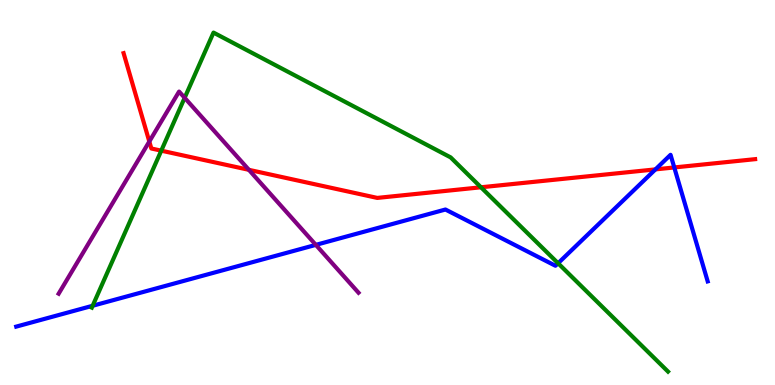[{'lines': ['blue', 'red'], 'intersections': [{'x': 8.46, 'y': 5.6}, {'x': 8.7, 'y': 5.65}]}, {'lines': ['green', 'red'], 'intersections': [{'x': 2.08, 'y': 6.09}, {'x': 6.21, 'y': 5.14}]}, {'lines': ['purple', 'red'], 'intersections': [{'x': 1.93, 'y': 6.32}, {'x': 3.21, 'y': 5.59}]}, {'lines': ['blue', 'green'], 'intersections': [{'x': 1.2, 'y': 2.06}, {'x': 7.2, 'y': 3.16}]}, {'lines': ['blue', 'purple'], 'intersections': [{'x': 4.08, 'y': 3.64}]}, {'lines': ['green', 'purple'], 'intersections': [{'x': 2.38, 'y': 7.46}]}]